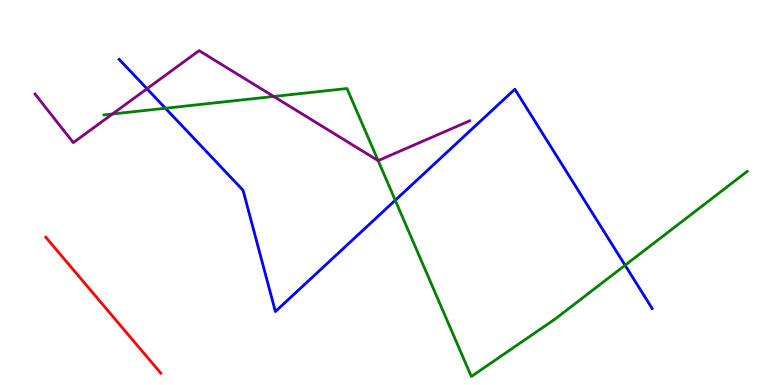[{'lines': ['blue', 'red'], 'intersections': []}, {'lines': ['green', 'red'], 'intersections': []}, {'lines': ['purple', 'red'], 'intersections': []}, {'lines': ['blue', 'green'], 'intersections': [{'x': 2.13, 'y': 7.19}, {'x': 5.1, 'y': 4.8}, {'x': 8.07, 'y': 3.11}]}, {'lines': ['blue', 'purple'], 'intersections': [{'x': 1.9, 'y': 7.69}]}, {'lines': ['green', 'purple'], 'intersections': [{'x': 1.45, 'y': 7.04}, {'x': 3.53, 'y': 7.49}, {'x': 4.88, 'y': 5.83}]}]